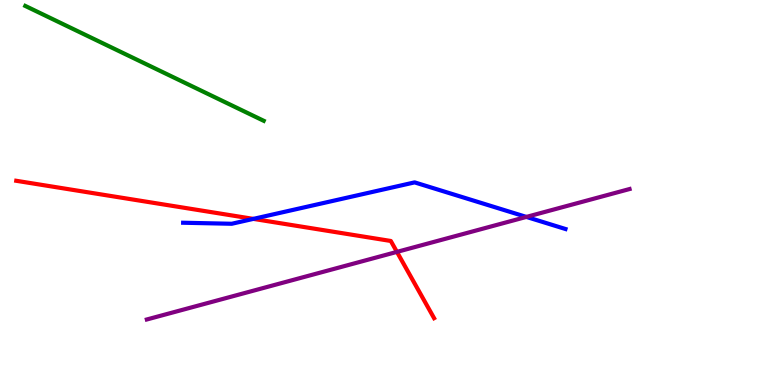[{'lines': ['blue', 'red'], 'intersections': [{'x': 3.27, 'y': 4.31}]}, {'lines': ['green', 'red'], 'intersections': []}, {'lines': ['purple', 'red'], 'intersections': [{'x': 5.12, 'y': 3.46}]}, {'lines': ['blue', 'green'], 'intersections': []}, {'lines': ['blue', 'purple'], 'intersections': [{'x': 6.79, 'y': 4.37}]}, {'lines': ['green', 'purple'], 'intersections': []}]